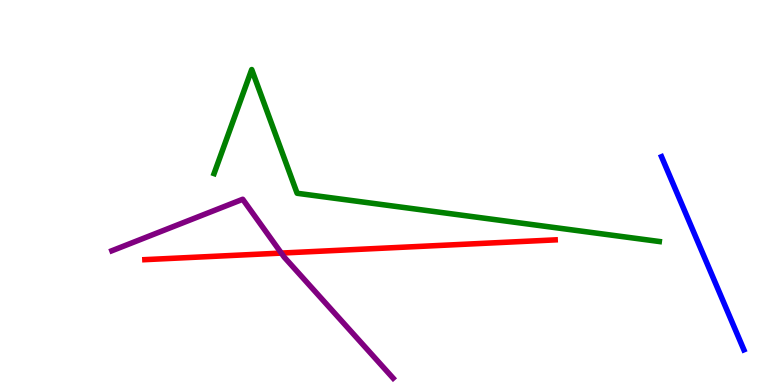[{'lines': ['blue', 'red'], 'intersections': []}, {'lines': ['green', 'red'], 'intersections': []}, {'lines': ['purple', 'red'], 'intersections': [{'x': 3.63, 'y': 3.43}]}, {'lines': ['blue', 'green'], 'intersections': []}, {'lines': ['blue', 'purple'], 'intersections': []}, {'lines': ['green', 'purple'], 'intersections': []}]